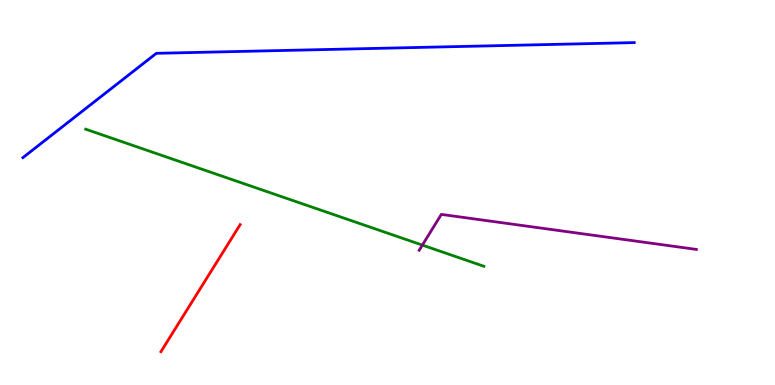[{'lines': ['blue', 'red'], 'intersections': []}, {'lines': ['green', 'red'], 'intersections': []}, {'lines': ['purple', 'red'], 'intersections': []}, {'lines': ['blue', 'green'], 'intersections': []}, {'lines': ['blue', 'purple'], 'intersections': []}, {'lines': ['green', 'purple'], 'intersections': [{'x': 5.45, 'y': 3.63}]}]